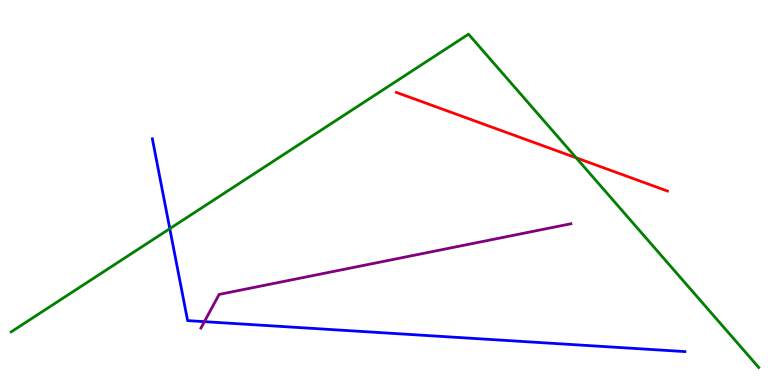[{'lines': ['blue', 'red'], 'intersections': []}, {'lines': ['green', 'red'], 'intersections': [{'x': 7.43, 'y': 5.9}]}, {'lines': ['purple', 'red'], 'intersections': []}, {'lines': ['blue', 'green'], 'intersections': [{'x': 2.19, 'y': 4.06}]}, {'lines': ['blue', 'purple'], 'intersections': [{'x': 2.64, 'y': 1.65}]}, {'lines': ['green', 'purple'], 'intersections': []}]